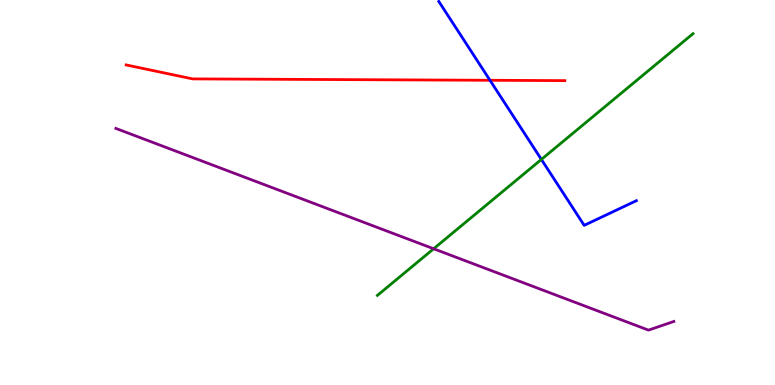[{'lines': ['blue', 'red'], 'intersections': [{'x': 6.32, 'y': 7.91}]}, {'lines': ['green', 'red'], 'intersections': []}, {'lines': ['purple', 'red'], 'intersections': []}, {'lines': ['blue', 'green'], 'intersections': [{'x': 6.99, 'y': 5.86}]}, {'lines': ['blue', 'purple'], 'intersections': []}, {'lines': ['green', 'purple'], 'intersections': [{'x': 5.6, 'y': 3.54}]}]